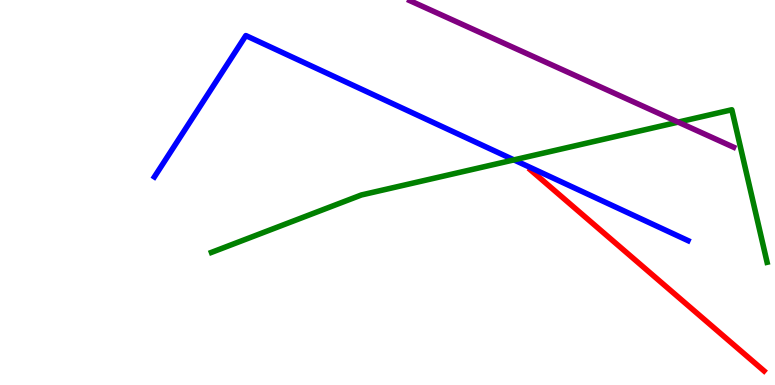[{'lines': ['blue', 'red'], 'intersections': []}, {'lines': ['green', 'red'], 'intersections': []}, {'lines': ['purple', 'red'], 'intersections': []}, {'lines': ['blue', 'green'], 'intersections': [{'x': 6.63, 'y': 5.85}]}, {'lines': ['blue', 'purple'], 'intersections': []}, {'lines': ['green', 'purple'], 'intersections': [{'x': 8.75, 'y': 6.83}]}]